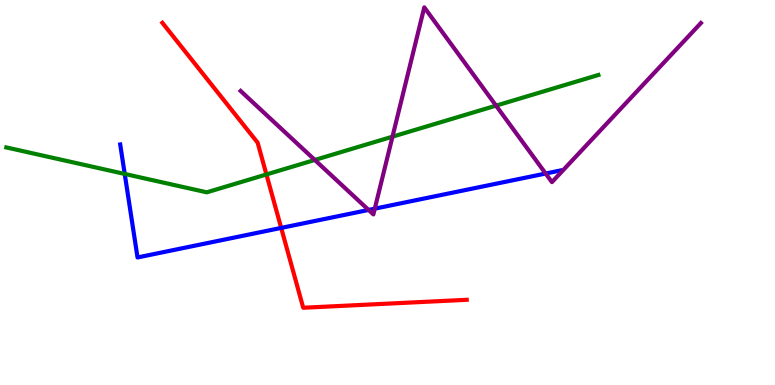[{'lines': ['blue', 'red'], 'intersections': [{'x': 3.63, 'y': 4.08}]}, {'lines': ['green', 'red'], 'intersections': [{'x': 3.44, 'y': 5.47}]}, {'lines': ['purple', 'red'], 'intersections': []}, {'lines': ['blue', 'green'], 'intersections': [{'x': 1.61, 'y': 5.48}]}, {'lines': ['blue', 'purple'], 'intersections': [{'x': 4.76, 'y': 4.55}, {'x': 4.84, 'y': 4.58}, {'x': 7.04, 'y': 5.49}]}, {'lines': ['green', 'purple'], 'intersections': [{'x': 4.06, 'y': 5.85}, {'x': 5.06, 'y': 6.45}, {'x': 6.4, 'y': 7.26}]}]